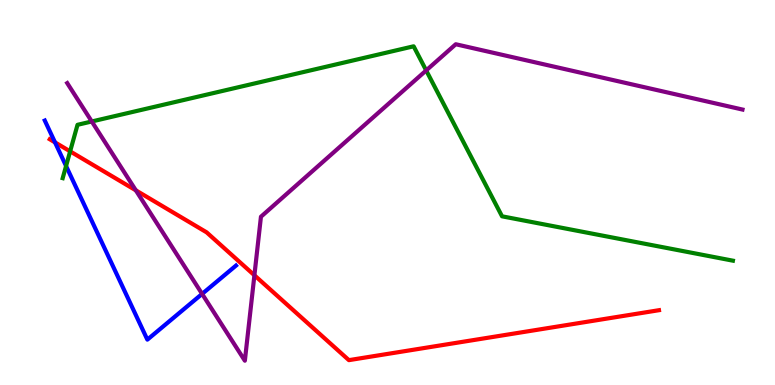[{'lines': ['blue', 'red'], 'intersections': [{'x': 0.71, 'y': 6.3}]}, {'lines': ['green', 'red'], 'intersections': [{'x': 0.905, 'y': 6.07}]}, {'lines': ['purple', 'red'], 'intersections': [{'x': 1.75, 'y': 5.06}, {'x': 3.28, 'y': 2.85}]}, {'lines': ['blue', 'green'], 'intersections': [{'x': 0.853, 'y': 5.69}]}, {'lines': ['blue', 'purple'], 'intersections': [{'x': 2.61, 'y': 2.37}]}, {'lines': ['green', 'purple'], 'intersections': [{'x': 1.18, 'y': 6.84}, {'x': 5.5, 'y': 8.17}]}]